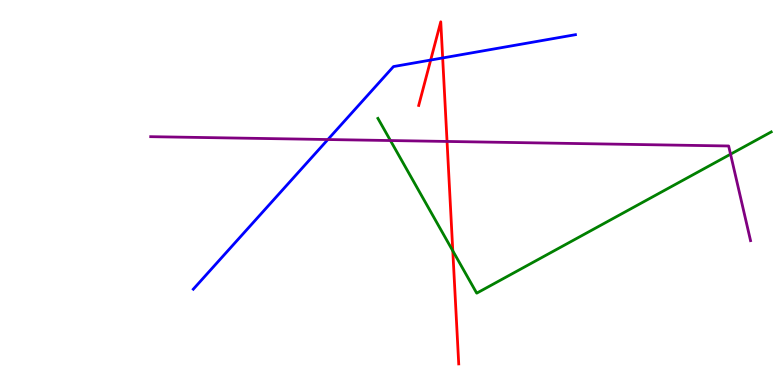[{'lines': ['blue', 'red'], 'intersections': [{'x': 5.56, 'y': 8.44}, {'x': 5.71, 'y': 8.49}]}, {'lines': ['green', 'red'], 'intersections': [{'x': 5.84, 'y': 3.48}]}, {'lines': ['purple', 'red'], 'intersections': [{'x': 5.77, 'y': 6.33}]}, {'lines': ['blue', 'green'], 'intersections': []}, {'lines': ['blue', 'purple'], 'intersections': [{'x': 4.23, 'y': 6.38}]}, {'lines': ['green', 'purple'], 'intersections': [{'x': 5.04, 'y': 6.35}, {'x': 9.43, 'y': 5.99}]}]